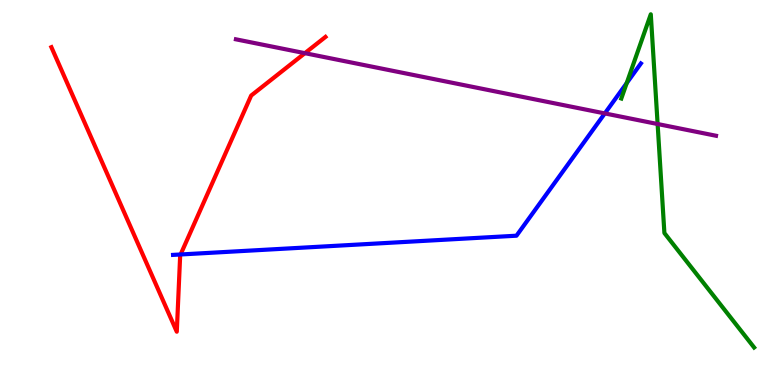[{'lines': ['blue', 'red'], 'intersections': [{'x': 2.33, 'y': 3.39}]}, {'lines': ['green', 'red'], 'intersections': []}, {'lines': ['purple', 'red'], 'intersections': [{'x': 3.93, 'y': 8.62}]}, {'lines': ['blue', 'green'], 'intersections': [{'x': 8.09, 'y': 7.84}]}, {'lines': ['blue', 'purple'], 'intersections': [{'x': 7.8, 'y': 7.05}]}, {'lines': ['green', 'purple'], 'intersections': [{'x': 8.49, 'y': 6.78}]}]